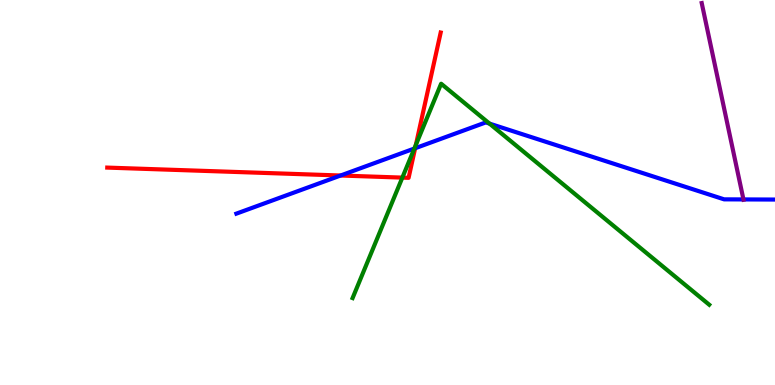[{'lines': ['blue', 'red'], 'intersections': [{'x': 4.39, 'y': 5.44}, {'x': 5.36, 'y': 6.15}]}, {'lines': ['green', 'red'], 'intersections': [{'x': 5.19, 'y': 5.39}, {'x': 5.37, 'y': 6.24}]}, {'lines': ['purple', 'red'], 'intersections': []}, {'lines': ['blue', 'green'], 'intersections': [{'x': 5.35, 'y': 6.14}, {'x': 6.32, 'y': 6.79}]}, {'lines': ['blue', 'purple'], 'intersections': [{'x': 9.59, 'y': 4.82}]}, {'lines': ['green', 'purple'], 'intersections': []}]